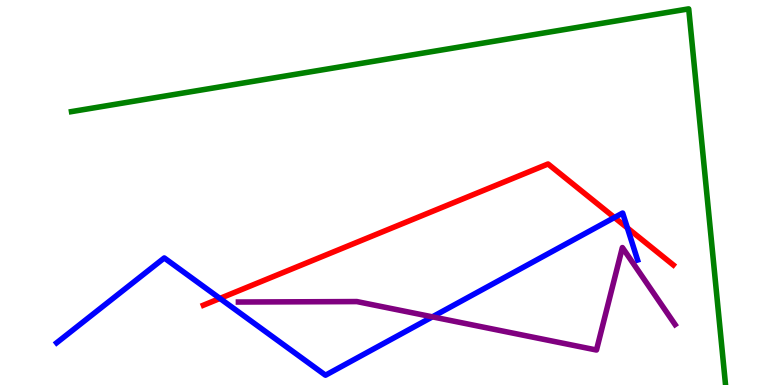[{'lines': ['blue', 'red'], 'intersections': [{'x': 2.84, 'y': 2.25}, {'x': 7.93, 'y': 4.35}, {'x': 8.1, 'y': 4.08}]}, {'lines': ['green', 'red'], 'intersections': []}, {'lines': ['purple', 'red'], 'intersections': []}, {'lines': ['blue', 'green'], 'intersections': []}, {'lines': ['blue', 'purple'], 'intersections': [{'x': 5.58, 'y': 1.77}]}, {'lines': ['green', 'purple'], 'intersections': []}]